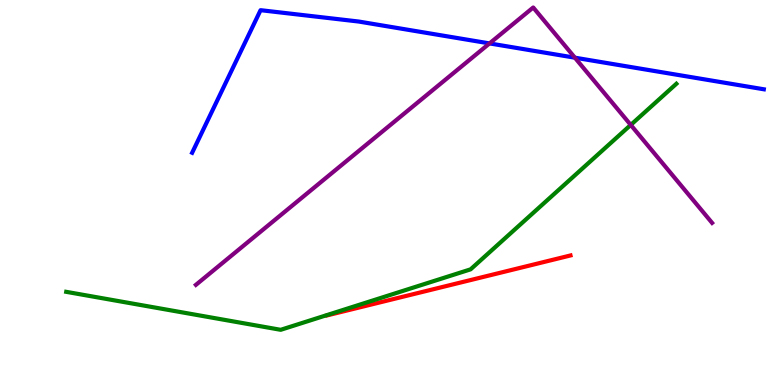[{'lines': ['blue', 'red'], 'intersections': []}, {'lines': ['green', 'red'], 'intersections': []}, {'lines': ['purple', 'red'], 'intersections': []}, {'lines': ['blue', 'green'], 'intersections': []}, {'lines': ['blue', 'purple'], 'intersections': [{'x': 6.32, 'y': 8.87}, {'x': 7.42, 'y': 8.5}]}, {'lines': ['green', 'purple'], 'intersections': [{'x': 8.14, 'y': 6.75}]}]